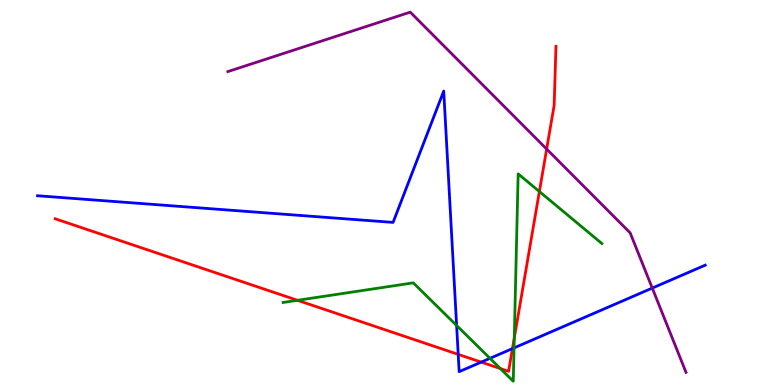[{'lines': ['blue', 'red'], 'intersections': [{'x': 5.91, 'y': 0.795}, {'x': 6.21, 'y': 0.594}, {'x': 6.61, 'y': 0.946}]}, {'lines': ['green', 'red'], 'intersections': [{'x': 3.84, 'y': 2.2}, {'x': 6.46, 'y': 0.427}, {'x': 6.64, 'y': 1.22}, {'x': 6.96, 'y': 5.03}]}, {'lines': ['purple', 'red'], 'intersections': [{'x': 7.05, 'y': 6.13}]}, {'lines': ['blue', 'green'], 'intersections': [{'x': 5.89, 'y': 1.55}, {'x': 6.32, 'y': 0.693}, {'x': 6.63, 'y': 0.963}]}, {'lines': ['blue', 'purple'], 'intersections': [{'x': 8.42, 'y': 2.52}]}, {'lines': ['green', 'purple'], 'intersections': []}]